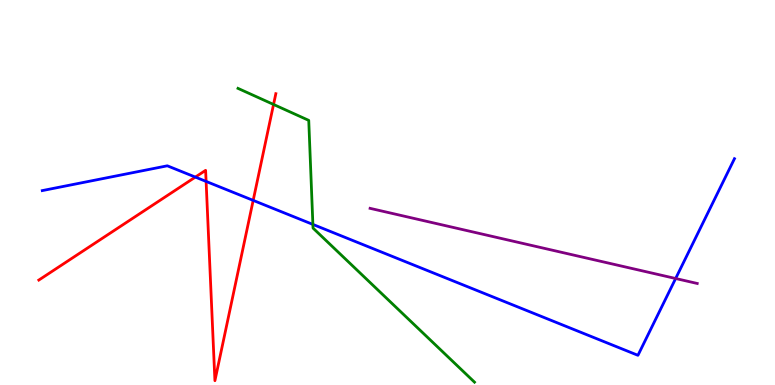[{'lines': ['blue', 'red'], 'intersections': [{'x': 2.52, 'y': 5.4}, {'x': 2.66, 'y': 5.29}, {'x': 3.27, 'y': 4.8}]}, {'lines': ['green', 'red'], 'intersections': [{'x': 3.53, 'y': 7.29}]}, {'lines': ['purple', 'red'], 'intersections': []}, {'lines': ['blue', 'green'], 'intersections': [{'x': 4.04, 'y': 4.17}]}, {'lines': ['blue', 'purple'], 'intersections': [{'x': 8.72, 'y': 2.77}]}, {'lines': ['green', 'purple'], 'intersections': []}]